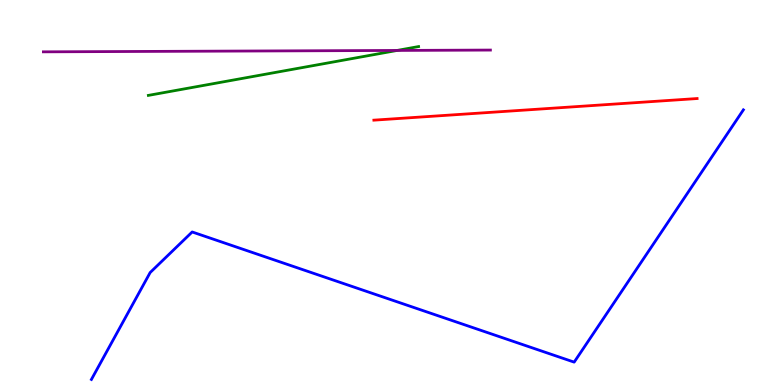[{'lines': ['blue', 'red'], 'intersections': []}, {'lines': ['green', 'red'], 'intersections': []}, {'lines': ['purple', 'red'], 'intersections': []}, {'lines': ['blue', 'green'], 'intersections': []}, {'lines': ['blue', 'purple'], 'intersections': []}, {'lines': ['green', 'purple'], 'intersections': [{'x': 5.12, 'y': 8.69}]}]